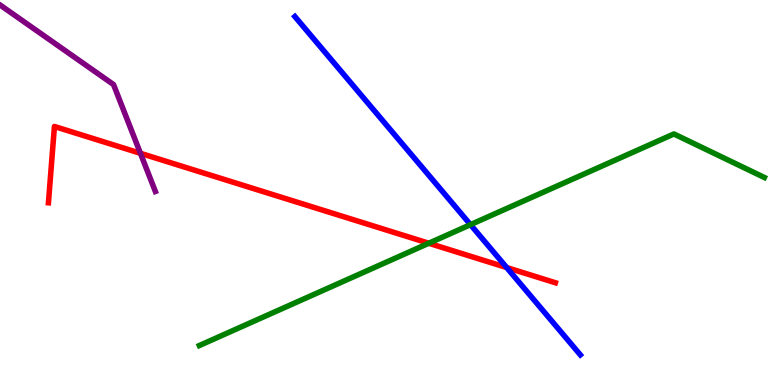[{'lines': ['blue', 'red'], 'intersections': [{'x': 6.54, 'y': 3.05}]}, {'lines': ['green', 'red'], 'intersections': [{'x': 5.53, 'y': 3.68}]}, {'lines': ['purple', 'red'], 'intersections': [{'x': 1.81, 'y': 6.02}]}, {'lines': ['blue', 'green'], 'intersections': [{'x': 6.07, 'y': 4.16}]}, {'lines': ['blue', 'purple'], 'intersections': []}, {'lines': ['green', 'purple'], 'intersections': []}]